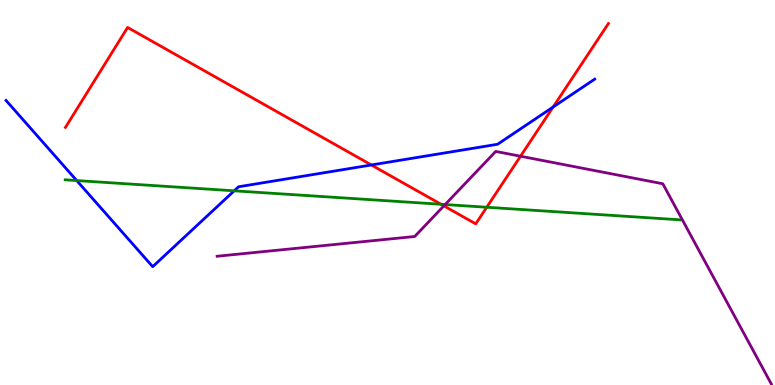[{'lines': ['blue', 'red'], 'intersections': [{'x': 4.79, 'y': 5.71}, {'x': 7.14, 'y': 7.22}]}, {'lines': ['green', 'red'], 'intersections': [{'x': 5.69, 'y': 4.69}, {'x': 6.28, 'y': 4.62}]}, {'lines': ['purple', 'red'], 'intersections': [{'x': 5.73, 'y': 4.65}, {'x': 6.72, 'y': 5.94}]}, {'lines': ['blue', 'green'], 'intersections': [{'x': 0.99, 'y': 5.31}, {'x': 3.02, 'y': 5.04}]}, {'lines': ['blue', 'purple'], 'intersections': []}, {'lines': ['green', 'purple'], 'intersections': [{'x': 5.74, 'y': 4.69}]}]